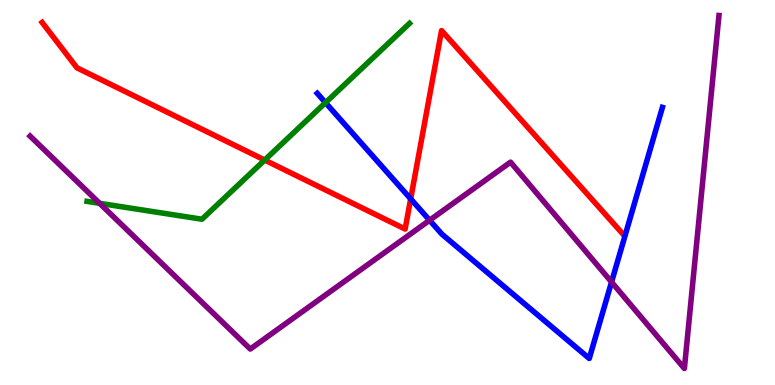[{'lines': ['blue', 'red'], 'intersections': [{'x': 5.3, 'y': 4.83}]}, {'lines': ['green', 'red'], 'intersections': [{'x': 3.42, 'y': 5.84}]}, {'lines': ['purple', 'red'], 'intersections': []}, {'lines': ['blue', 'green'], 'intersections': [{'x': 4.2, 'y': 7.33}]}, {'lines': ['blue', 'purple'], 'intersections': [{'x': 5.54, 'y': 4.28}, {'x': 7.89, 'y': 2.67}]}, {'lines': ['green', 'purple'], 'intersections': [{'x': 1.29, 'y': 4.72}]}]